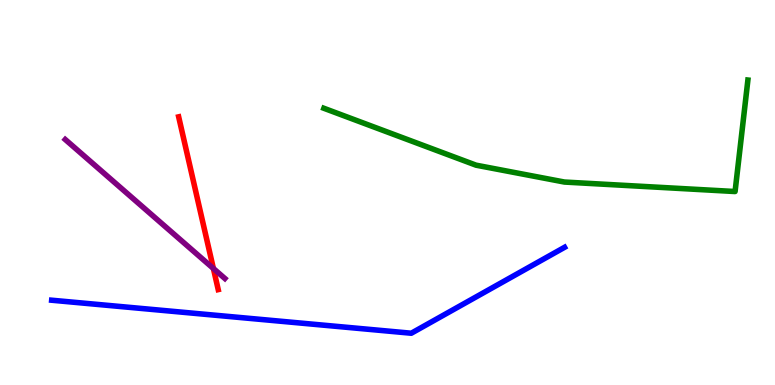[{'lines': ['blue', 'red'], 'intersections': []}, {'lines': ['green', 'red'], 'intersections': []}, {'lines': ['purple', 'red'], 'intersections': [{'x': 2.75, 'y': 3.03}]}, {'lines': ['blue', 'green'], 'intersections': []}, {'lines': ['blue', 'purple'], 'intersections': []}, {'lines': ['green', 'purple'], 'intersections': []}]